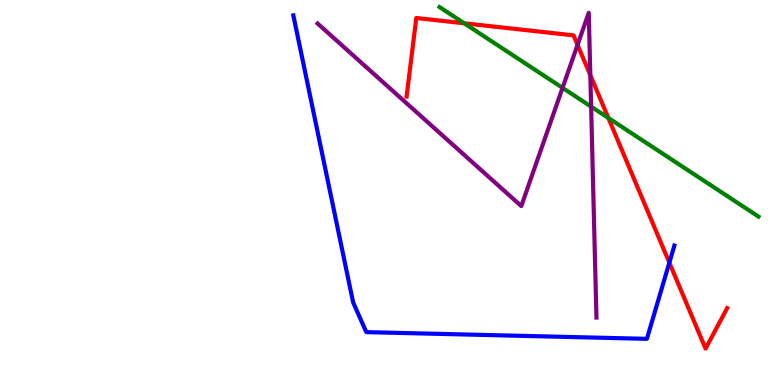[{'lines': ['blue', 'red'], 'intersections': [{'x': 8.64, 'y': 3.18}]}, {'lines': ['green', 'red'], 'intersections': [{'x': 5.99, 'y': 9.39}, {'x': 7.85, 'y': 6.94}]}, {'lines': ['purple', 'red'], 'intersections': [{'x': 7.45, 'y': 8.83}, {'x': 7.62, 'y': 8.05}]}, {'lines': ['blue', 'green'], 'intersections': []}, {'lines': ['blue', 'purple'], 'intersections': []}, {'lines': ['green', 'purple'], 'intersections': [{'x': 7.26, 'y': 7.72}, {'x': 7.63, 'y': 7.23}]}]